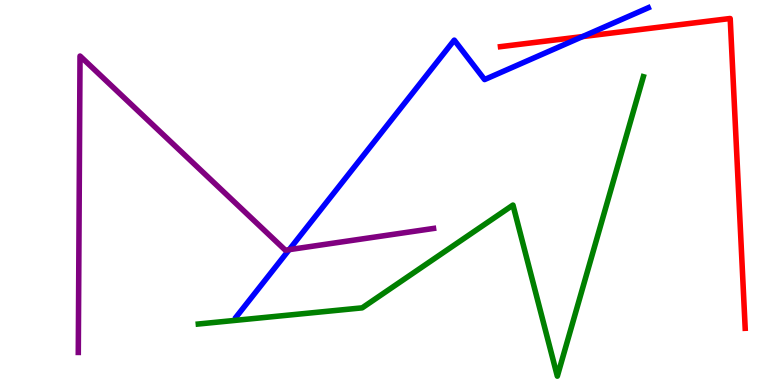[{'lines': ['blue', 'red'], 'intersections': [{'x': 7.52, 'y': 9.05}]}, {'lines': ['green', 'red'], 'intersections': []}, {'lines': ['purple', 'red'], 'intersections': []}, {'lines': ['blue', 'green'], 'intersections': []}, {'lines': ['blue', 'purple'], 'intersections': [{'x': 3.73, 'y': 3.52}]}, {'lines': ['green', 'purple'], 'intersections': []}]